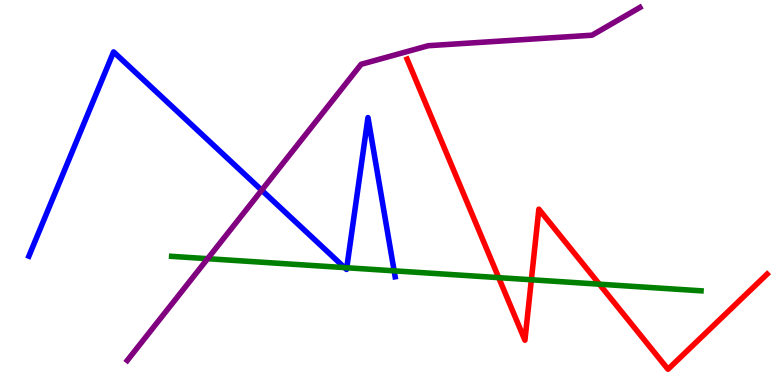[{'lines': ['blue', 'red'], 'intersections': []}, {'lines': ['green', 'red'], 'intersections': [{'x': 6.43, 'y': 2.79}, {'x': 6.86, 'y': 2.73}, {'x': 7.73, 'y': 2.62}]}, {'lines': ['purple', 'red'], 'intersections': []}, {'lines': ['blue', 'green'], 'intersections': [{'x': 4.45, 'y': 3.05}, {'x': 4.47, 'y': 3.05}, {'x': 5.09, 'y': 2.97}]}, {'lines': ['blue', 'purple'], 'intersections': [{'x': 3.38, 'y': 5.06}]}, {'lines': ['green', 'purple'], 'intersections': [{'x': 2.68, 'y': 3.28}]}]